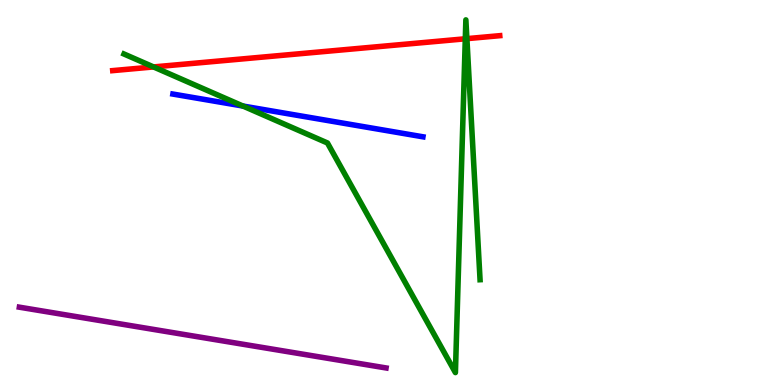[{'lines': ['blue', 'red'], 'intersections': []}, {'lines': ['green', 'red'], 'intersections': [{'x': 1.98, 'y': 8.26}, {'x': 6.0, 'y': 8.99}, {'x': 6.02, 'y': 9.0}]}, {'lines': ['purple', 'red'], 'intersections': []}, {'lines': ['blue', 'green'], 'intersections': [{'x': 3.14, 'y': 7.25}]}, {'lines': ['blue', 'purple'], 'intersections': []}, {'lines': ['green', 'purple'], 'intersections': []}]